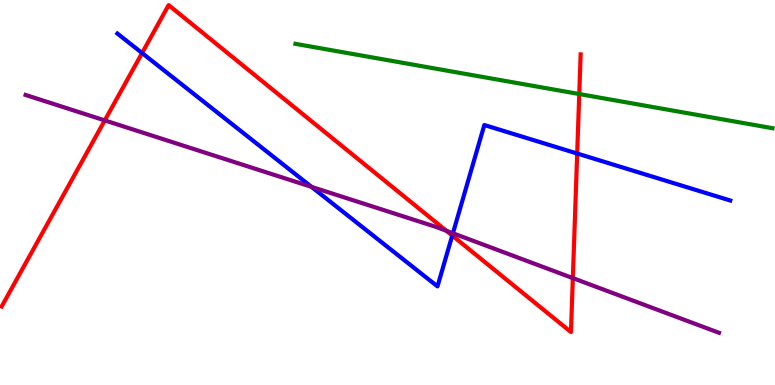[{'lines': ['blue', 'red'], 'intersections': [{'x': 1.83, 'y': 8.62}, {'x': 5.84, 'y': 3.88}, {'x': 7.45, 'y': 6.01}]}, {'lines': ['green', 'red'], 'intersections': [{'x': 7.47, 'y': 7.56}]}, {'lines': ['purple', 'red'], 'intersections': [{'x': 1.35, 'y': 6.87}, {'x': 5.76, 'y': 4.01}, {'x': 7.39, 'y': 2.78}]}, {'lines': ['blue', 'green'], 'intersections': []}, {'lines': ['blue', 'purple'], 'intersections': [{'x': 4.02, 'y': 5.15}, {'x': 5.84, 'y': 3.94}]}, {'lines': ['green', 'purple'], 'intersections': []}]